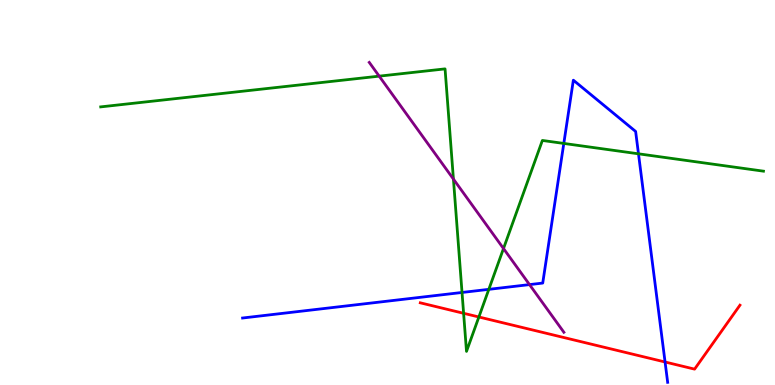[{'lines': ['blue', 'red'], 'intersections': [{'x': 8.58, 'y': 0.598}]}, {'lines': ['green', 'red'], 'intersections': [{'x': 5.98, 'y': 1.86}, {'x': 6.18, 'y': 1.77}]}, {'lines': ['purple', 'red'], 'intersections': []}, {'lines': ['blue', 'green'], 'intersections': [{'x': 5.96, 'y': 2.4}, {'x': 6.31, 'y': 2.48}, {'x': 7.27, 'y': 6.27}, {'x': 8.24, 'y': 6.01}]}, {'lines': ['blue', 'purple'], 'intersections': [{'x': 6.83, 'y': 2.61}]}, {'lines': ['green', 'purple'], 'intersections': [{'x': 4.89, 'y': 8.02}, {'x': 5.85, 'y': 5.35}, {'x': 6.5, 'y': 3.54}]}]